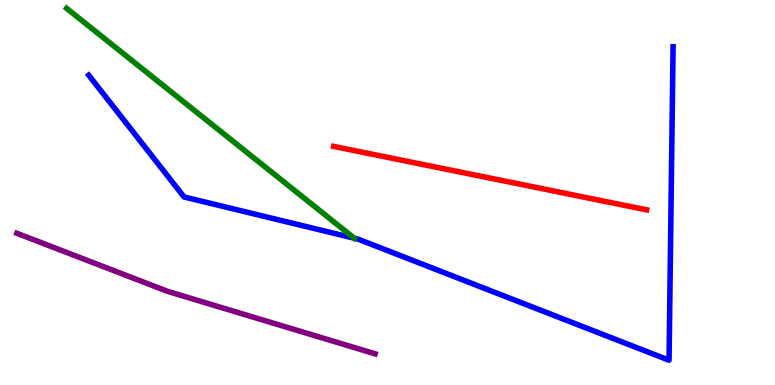[{'lines': ['blue', 'red'], 'intersections': []}, {'lines': ['green', 'red'], 'intersections': []}, {'lines': ['purple', 'red'], 'intersections': []}, {'lines': ['blue', 'green'], 'intersections': [{'x': 4.57, 'y': 3.81}]}, {'lines': ['blue', 'purple'], 'intersections': []}, {'lines': ['green', 'purple'], 'intersections': []}]